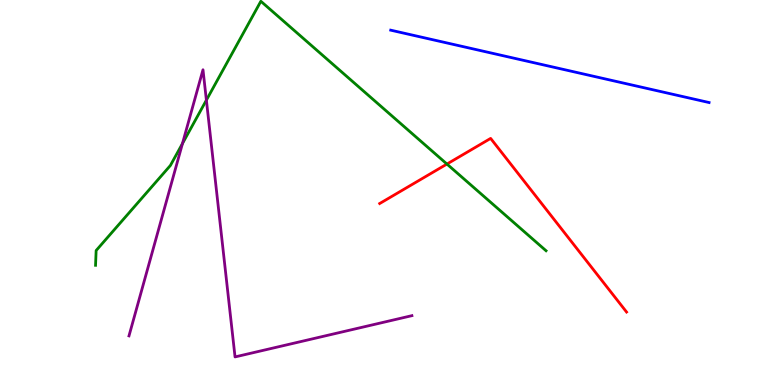[{'lines': ['blue', 'red'], 'intersections': []}, {'lines': ['green', 'red'], 'intersections': [{'x': 5.77, 'y': 5.74}]}, {'lines': ['purple', 'red'], 'intersections': []}, {'lines': ['blue', 'green'], 'intersections': []}, {'lines': ['blue', 'purple'], 'intersections': []}, {'lines': ['green', 'purple'], 'intersections': [{'x': 2.35, 'y': 6.27}, {'x': 2.66, 'y': 7.4}]}]